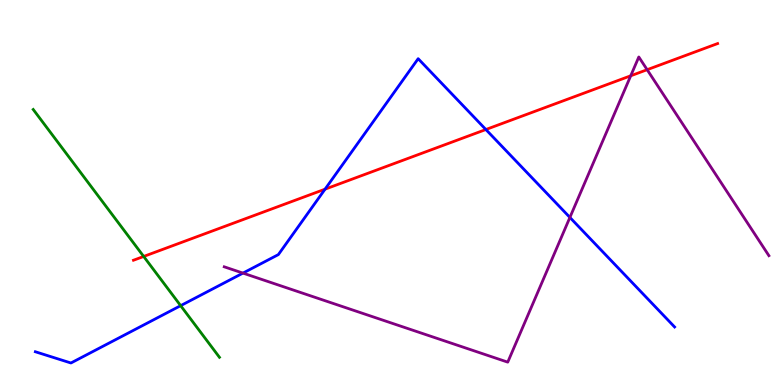[{'lines': ['blue', 'red'], 'intersections': [{'x': 4.19, 'y': 5.09}, {'x': 6.27, 'y': 6.64}]}, {'lines': ['green', 'red'], 'intersections': [{'x': 1.85, 'y': 3.34}]}, {'lines': ['purple', 'red'], 'intersections': [{'x': 8.14, 'y': 8.03}, {'x': 8.35, 'y': 8.19}]}, {'lines': ['blue', 'green'], 'intersections': [{'x': 2.33, 'y': 2.06}]}, {'lines': ['blue', 'purple'], 'intersections': [{'x': 3.13, 'y': 2.91}, {'x': 7.35, 'y': 4.35}]}, {'lines': ['green', 'purple'], 'intersections': []}]